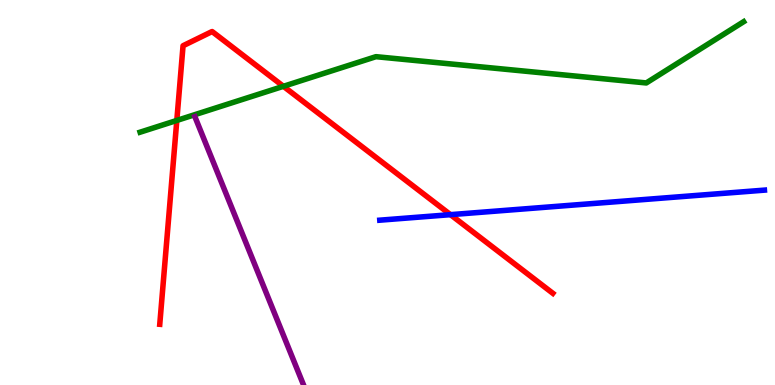[{'lines': ['blue', 'red'], 'intersections': [{'x': 5.81, 'y': 4.42}]}, {'lines': ['green', 'red'], 'intersections': [{'x': 2.28, 'y': 6.87}, {'x': 3.66, 'y': 7.76}]}, {'lines': ['purple', 'red'], 'intersections': []}, {'lines': ['blue', 'green'], 'intersections': []}, {'lines': ['blue', 'purple'], 'intersections': []}, {'lines': ['green', 'purple'], 'intersections': []}]